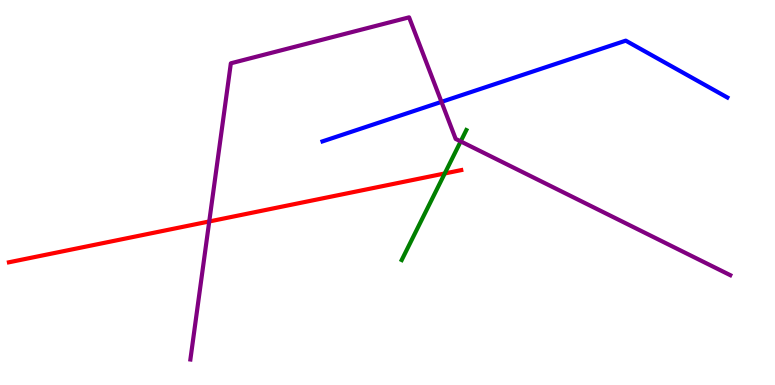[{'lines': ['blue', 'red'], 'intersections': []}, {'lines': ['green', 'red'], 'intersections': [{'x': 5.74, 'y': 5.49}]}, {'lines': ['purple', 'red'], 'intersections': [{'x': 2.7, 'y': 4.25}]}, {'lines': ['blue', 'green'], 'intersections': []}, {'lines': ['blue', 'purple'], 'intersections': [{'x': 5.7, 'y': 7.35}]}, {'lines': ['green', 'purple'], 'intersections': [{'x': 5.94, 'y': 6.33}]}]